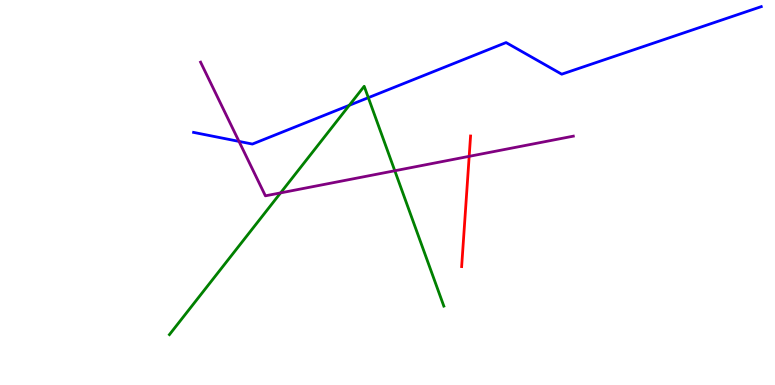[{'lines': ['blue', 'red'], 'intersections': []}, {'lines': ['green', 'red'], 'intersections': []}, {'lines': ['purple', 'red'], 'intersections': [{'x': 6.05, 'y': 5.94}]}, {'lines': ['blue', 'green'], 'intersections': [{'x': 4.51, 'y': 7.27}, {'x': 4.75, 'y': 7.46}]}, {'lines': ['blue', 'purple'], 'intersections': [{'x': 3.08, 'y': 6.33}]}, {'lines': ['green', 'purple'], 'intersections': [{'x': 3.62, 'y': 4.99}, {'x': 5.09, 'y': 5.56}]}]